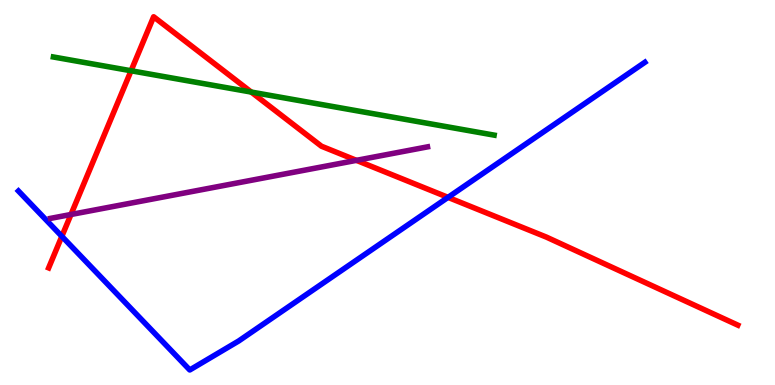[{'lines': ['blue', 'red'], 'intersections': [{'x': 0.798, 'y': 3.86}, {'x': 5.78, 'y': 4.87}]}, {'lines': ['green', 'red'], 'intersections': [{'x': 1.69, 'y': 8.16}, {'x': 3.24, 'y': 7.61}]}, {'lines': ['purple', 'red'], 'intersections': [{'x': 0.916, 'y': 4.43}, {'x': 4.6, 'y': 5.84}]}, {'lines': ['blue', 'green'], 'intersections': []}, {'lines': ['blue', 'purple'], 'intersections': []}, {'lines': ['green', 'purple'], 'intersections': []}]